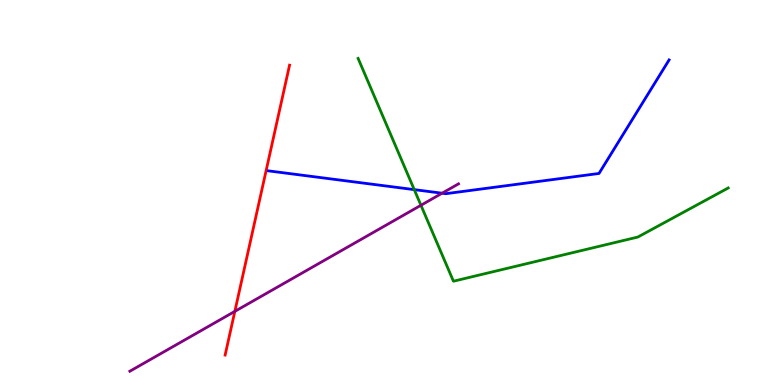[{'lines': ['blue', 'red'], 'intersections': []}, {'lines': ['green', 'red'], 'intersections': []}, {'lines': ['purple', 'red'], 'intersections': [{'x': 3.03, 'y': 1.91}]}, {'lines': ['blue', 'green'], 'intersections': [{'x': 5.35, 'y': 5.07}]}, {'lines': ['blue', 'purple'], 'intersections': [{'x': 5.7, 'y': 4.98}]}, {'lines': ['green', 'purple'], 'intersections': [{'x': 5.43, 'y': 4.67}]}]